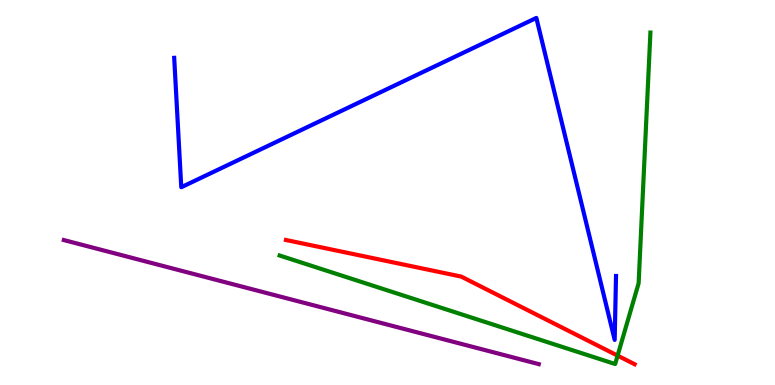[{'lines': ['blue', 'red'], 'intersections': []}, {'lines': ['green', 'red'], 'intersections': [{'x': 7.97, 'y': 0.763}]}, {'lines': ['purple', 'red'], 'intersections': []}, {'lines': ['blue', 'green'], 'intersections': []}, {'lines': ['blue', 'purple'], 'intersections': []}, {'lines': ['green', 'purple'], 'intersections': []}]